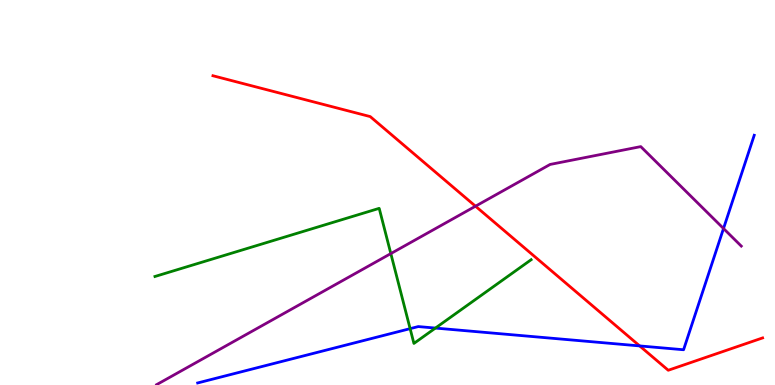[{'lines': ['blue', 'red'], 'intersections': [{'x': 8.25, 'y': 1.02}]}, {'lines': ['green', 'red'], 'intersections': []}, {'lines': ['purple', 'red'], 'intersections': [{'x': 6.14, 'y': 4.64}]}, {'lines': ['blue', 'green'], 'intersections': [{'x': 5.29, 'y': 1.46}, {'x': 5.62, 'y': 1.48}]}, {'lines': ['blue', 'purple'], 'intersections': [{'x': 9.34, 'y': 4.06}]}, {'lines': ['green', 'purple'], 'intersections': [{'x': 5.04, 'y': 3.41}]}]